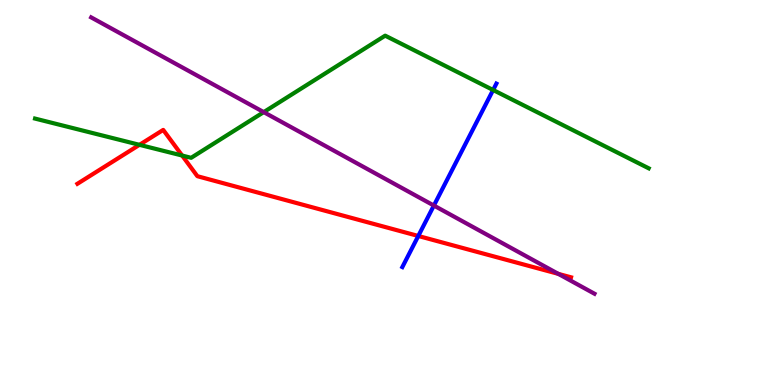[{'lines': ['blue', 'red'], 'intersections': [{'x': 5.4, 'y': 3.87}]}, {'lines': ['green', 'red'], 'intersections': [{'x': 1.8, 'y': 6.24}, {'x': 2.35, 'y': 5.96}]}, {'lines': ['purple', 'red'], 'intersections': [{'x': 7.2, 'y': 2.89}]}, {'lines': ['blue', 'green'], 'intersections': [{'x': 6.36, 'y': 7.66}]}, {'lines': ['blue', 'purple'], 'intersections': [{'x': 5.6, 'y': 4.66}]}, {'lines': ['green', 'purple'], 'intersections': [{'x': 3.4, 'y': 7.09}]}]